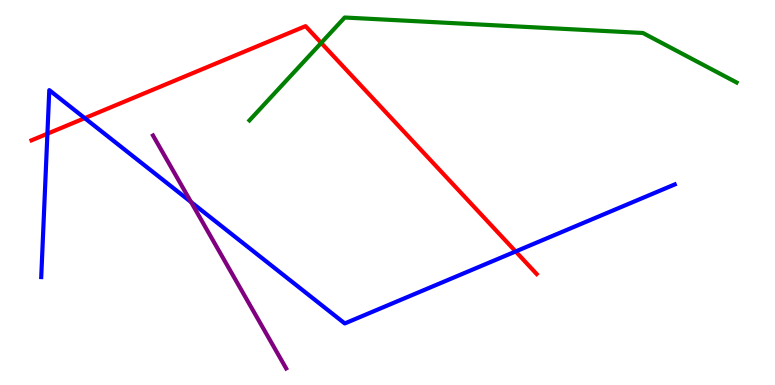[{'lines': ['blue', 'red'], 'intersections': [{'x': 0.612, 'y': 6.53}, {'x': 1.09, 'y': 6.93}, {'x': 6.65, 'y': 3.47}]}, {'lines': ['green', 'red'], 'intersections': [{'x': 4.14, 'y': 8.89}]}, {'lines': ['purple', 'red'], 'intersections': []}, {'lines': ['blue', 'green'], 'intersections': []}, {'lines': ['blue', 'purple'], 'intersections': [{'x': 2.47, 'y': 4.75}]}, {'lines': ['green', 'purple'], 'intersections': []}]